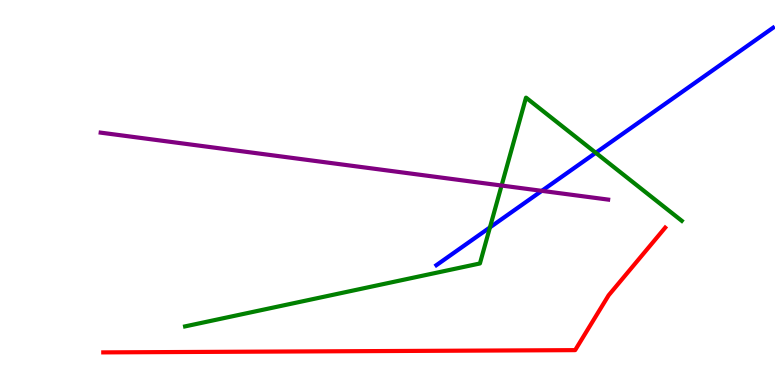[{'lines': ['blue', 'red'], 'intersections': []}, {'lines': ['green', 'red'], 'intersections': []}, {'lines': ['purple', 'red'], 'intersections': []}, {'lines': ['blue', 'green'], 'intersections': [{'x': 6.32, 'y': 4.09}, {'x': 7.69, 'y': 6.03}]}, {'lines': ['blue', 'purple'], 'intersections': [{'x': 6.99, 'y': 5.04}]}, {'lines': ['green', 'purple'], 'intersections': [{'x': 6.47, 'y': 5.18}]}]